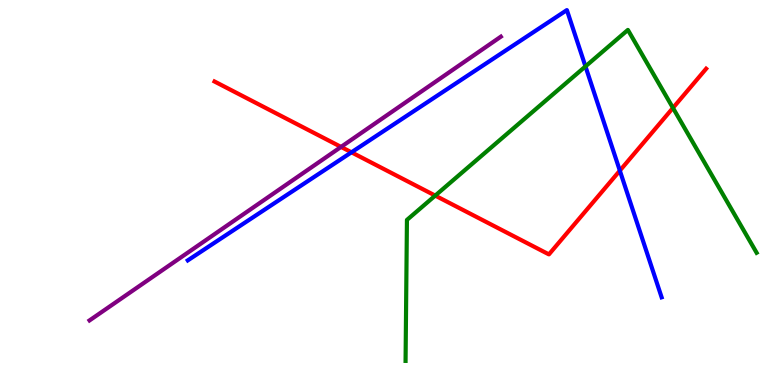[{'lines': ['blue', 'red'], 'intersections': [{'x': 4.54, 'y': 6.04}, {'x': 8.0, 'y': 5.57}]}, {'lines': ['green', 'red'], 'intersections': [{'x': 5.62, 'y': 4.92}, {'x': 8.68, 'y': 7.2}]}, {'lines': ['purple', 'red'], 'intersections': [{'x': 4.4, 'y': 6.18}]}, {'lines': ['blue', 'green'], 'intersections': [{'x': 7.55, 'y': 8.28}]}, {'lines': ['blue', 'purple'], 'intersections': []}, {'lines': ['green', 'purple'], 'intersections': []}]